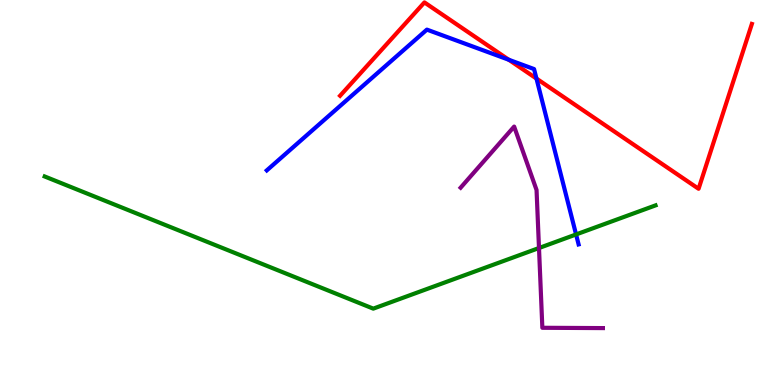[{'lines': ['blue', 'red'], 'intersections': [{'x': 6.57, 'y': 8.45}, {'x': 6.92, 'y': 7.96}]}, {'lines': ['green', 'red'], 'intersections': []}, {'lines': ['purple', 'red'], 'intersections': []}, {'lines': ['blue', 'green'], 'intersections': [{'x': 7.43, 'y': 3.91}]}, {'lines': ['blue', 'purple'], 'intersections': []}, {'lines': ['green', 'purple'], 'intersections': [{'x': 6.95, 'y': 3.56}]}]